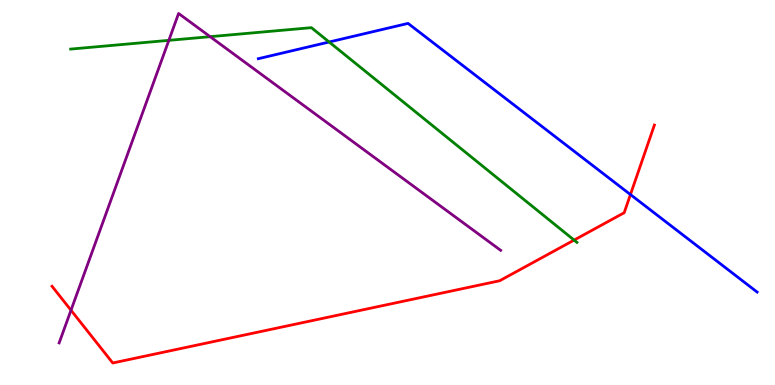[{'lines': ['blue', 'red'], 'intersections': [{'x': 8.13, 'y': 4.95}]}, {'lines': ['green', 'red'], 'intersections': [{'x': 7.41, 'y': 3.76}]}, {'lines': ['purple', 'red'], 'intersections': [{'x': 0.916, 'y': 1.94}]}, {'lines': ['blue', 'green'], 'intersections': [{'x': 4.25, 'y': 8.91}]}, {'lines': ['blue', 'purple'], 'intersections': []}, {'lines': ['green', 'purple'], 'intersections': [{'x': 2.18, 'y': 8.95}, {'x': 2.71, 'y': 9.05}]}]